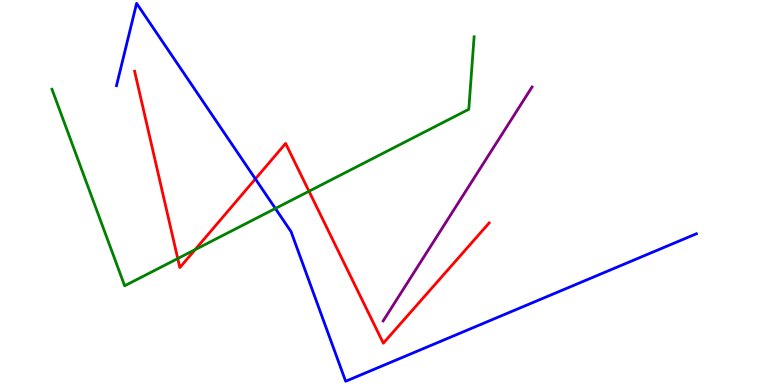[{'lines': ['blue', 'red'], 'intersections': [{'x': 3.3, 'y': 5.35}]}, {'lines': ['green', 'red'], 'intersections': [{'x': 2.29, 'y': 3.28}, {'x': 2.52, 'y': 3.52}, {'x': 3.99, 'y': 5.03}]}, {'lines': ['purple', 'red'], 'intersections': []}, {'lines': ['blue', 'green'], 'intersections': [{'x': 3.55, 'y': 4.58}]}, {'lines': ['blue', 'purple'], 'intersections': []}, {'lines': ['green', 'purple'], 'intersections': []}]